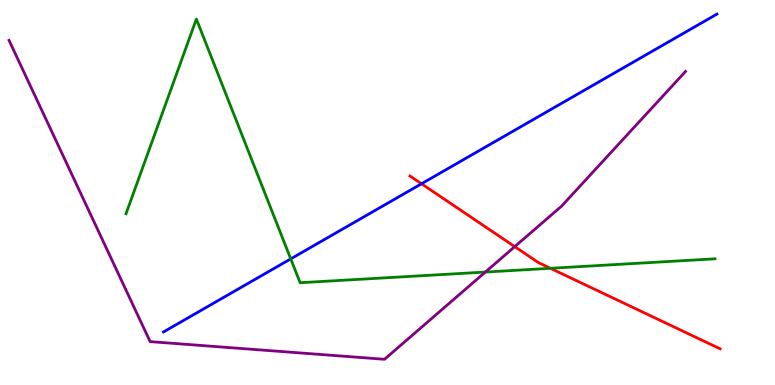[{'lines': ['blue', 'red'], 'intersections': [{'x': 5.44, 'y': 5.23}]}, {'lines': ['green', 'red'], 'intersections': [{'x': 7.1, 'y': 3.03}]}, {'lines': ['purple', 'red'], 'intersections': [{'x': 6.64, 'y': 3.59}]}, {'lines': ['blue', 'green'], 'intersections': [{'x': 3.75, 'y': 3.28}]}, {'lines': ['blue', 'purple'], 'intersections': []}, {'lines': ['green', 'purple'], 'intersections': [{'x': 6.26, 'y': 2.93}]}]